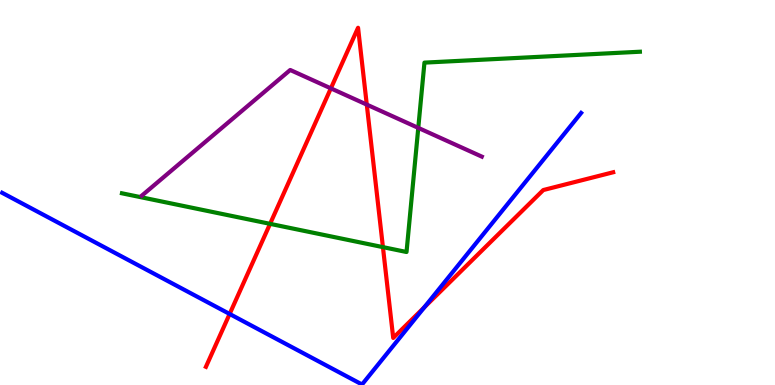[{'lines': ['blue', 'red'], 'intersections': [{'x': 2.96, 'y': 1.84}, {'x': 5.48, 'y': 2.02}]}, {'lines': ['green', 'red'], 'intersections': [{'x': 3.48, 'y': 4.19}, {'x': 4.94, 'y': 3.58}]}, {'lines': ['purple', 'red'], 'intersections': [{'x': 4.27, 'y': 7.71}, {'x': 4.73, 'y': 7.28}]}, {'lines': ['blue', 'green'], 'intersections': []}, {'lines': ['blue', 'purple'], 'intersections': []}, {'lines': ['green', 'purple'], 'intersections': [{'x': 5.4, 'y': 6.68}]}]